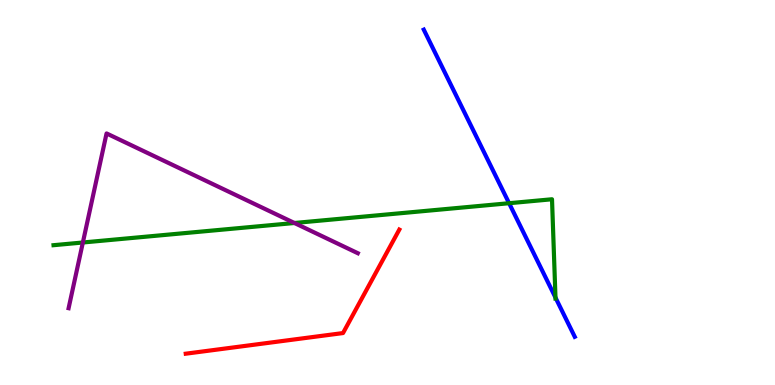[{'lines': ['blue', 'red'], 'intersections': []}, {'lines': ['green', 'red'], 'intersections': []}, {'lines': ['purple', 'red'], 'intersections': []}, {'lines': ['blue', 'green'], 'intersections': [{'x': 6.57, 'y': 4.72}, {'x': 7.17, 'y': 2.27}]}, {'lines': ['blue', 'purple'], 'intersections': []}, {'lines': ['green', 'purple'], 'intersections': [{'x': 1.07, 'y': 3.7}, {'x': 3.8, 'y': 4.21}]}]